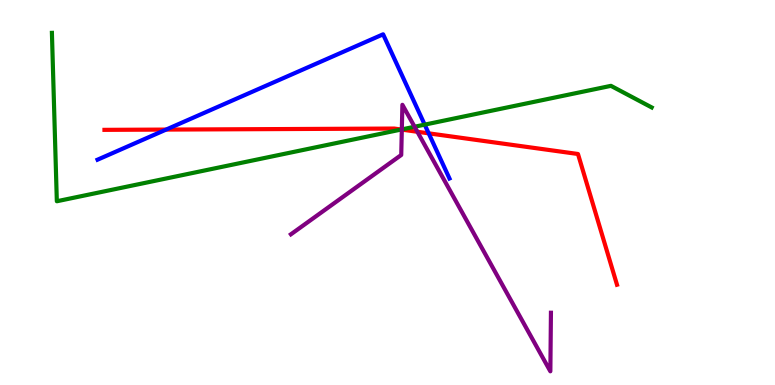[{'lines': ['blue', 'red'], 'intersections': [{'x': 2.14, 'y': 6.63}, {'x': 5.53, 'y': 6.54}]}, {'lines': ['green', 'red'], 'intersections': [{'x': 5.18, 'y': 6.64}]}, {'lines': ['purple', 'red'], 'intersections': [{'x': 5.18, 'y': 6.63}, {'x': 5.39, 'y': 6.58}]}, {'lines': ['blue', 'green'], 'intersections': [{'x': 5.48, 'y': 6.76}]}, {'lines': ['blue', 'purple'], 'intersections': []}, {'lines': ['green', 'purple'], 'intersections': [{'x': 5.18, 'y': 6.64}, {'x': 5.35, 'y': 6.71}]}]